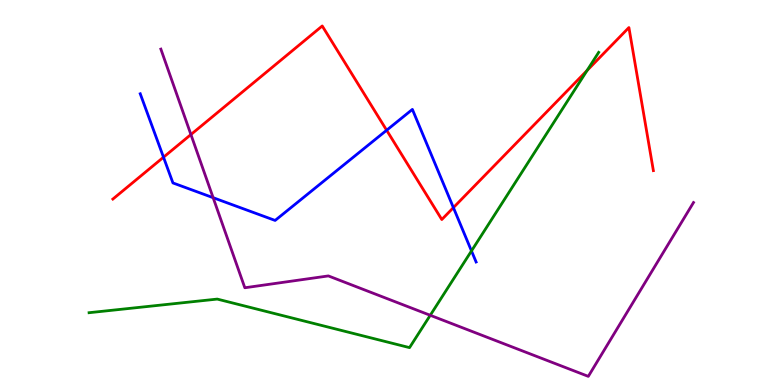[{'lines': ['blue', 'red'], 'intersections': [{'x': 2.11, 'y': 5.92}, {'x': 4.99, 'y': 6.62}, {'x': 5.85, 'y': 4.61}]}, {'lines': ['green', 'red'], 'intersections': [{'x': 7.58, 'y': 8.17}]}, {'lines': ['purple', 'red'], 'intersections': [{'x': 2.46, 'y': 6.51}]}, {'lines': ['blue', 'green'], 'intersections': [{'x': 6.08, 'y': 3.48}]}, {'lines': ['blue', 'purple'], 'intersections': [{'x': 2.75, 'y': 4.87}]}, {'lines': ['green', 'purple'], 'intersections': [{'x': 5.55, 'y': 1.81}]}]